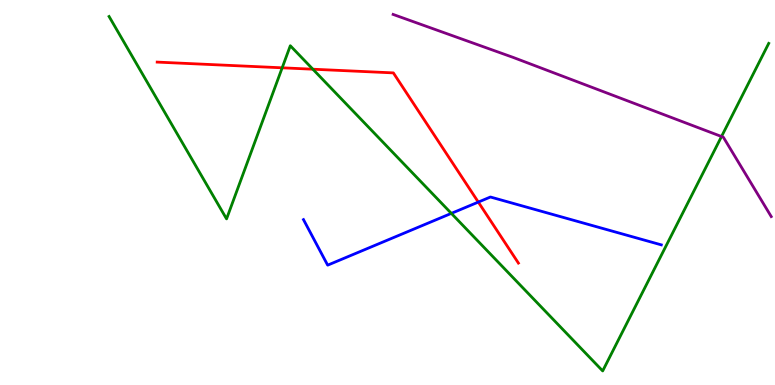[{'lines': ['blue', 'red'], 'intersections': [{'x': 6.17, 'y': 4.75}]}, {'lines': ['green', 'red'], 'intersections': [{'x': 3.64, 'y': 8.24}, {'x': 4.04, 'y': 8.2}]}, {'lines': ['purple', 'red'], 'intersections': []}, {'lines': ['blue', 'green'], 'intersections': [{'x': 5.82, 'y': 4.46}]}, {'lines': ['blue', 'purple'], 'intersections': []}, {'lines': ['green', 'purple'], 'intersections': [{'x': 9.31, 'y': 6.45}]}]